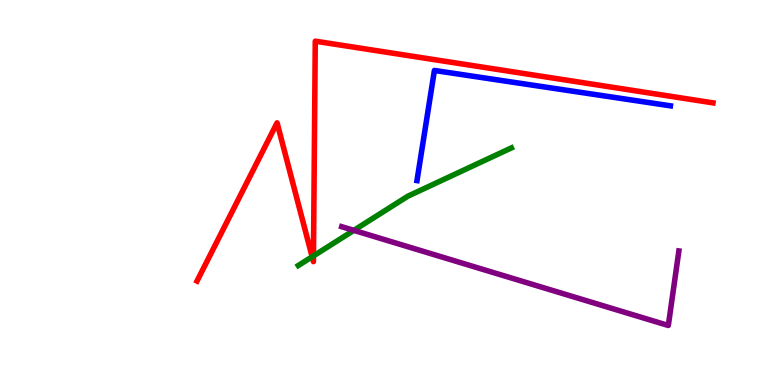[{'lines': ['blue', 'red'], 'intersections': []}, {'lines': ['green', 'red'], 'intersections': [{'x': 4.03, 'y': 3.33}, {'x': 4.04, 'y': 3.35}]}, {'lines': ['purple', 'red'], 'intersections': []}, {'lines': ['blue', 'green'], 'intersections': []}, {'lines': ['blue', 'purple'], 'intersections': []}, {'lines': ['green', 'purple'], 'intersections': [{'x': 4.57, 'y': 4.02}]}]